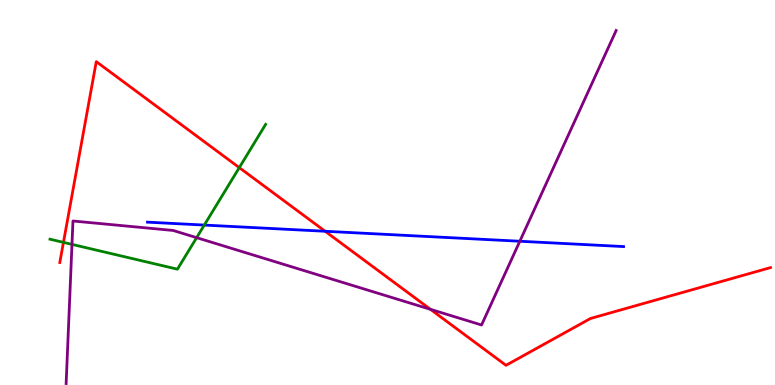[{'lines': ['blue', 'red'], 'intersections': [{'x': 4.2, 'y': 3.99}]}, {'lines': ['green', 'red'], 'intersections': [{'x': 0.819, 'y': 3.7}, {'x': 3.09, 'y': 5.65}]}, {'lines': ['purple', 'red'], 'intersections': [{'x': 5.55, 'y': 1.97}]}, {'lines': ['blue', 'green'], 'intersections': [{'x': 2.64, 'y': 4.15}]}, {'lines': ['blue', 'purple'], 'intersections': [{'x': 6.71, 'y': 3.73}]}, {'lines': ['green', 'purple'], 'intersections': [{'x': 0.929, 'y': 3.65}, {'x': 2.54, 'y': 3.83}]}]